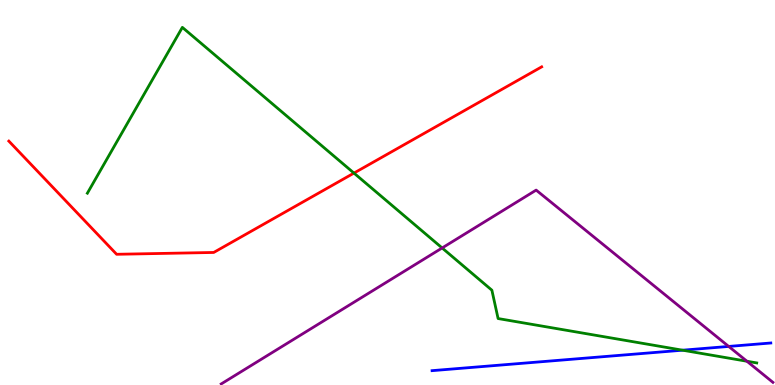[{'lines': ['blue', 'red'], 'intersections': []}, {'lines': ['green', 'red'], 'intersections': [{'x': 4.57, 'y': 5.5}]}, {'lines': ['purple', 'red'], 'intersections': []}, {'lines': ['blue', 'green'], 'intersections': [{'x': 8.81, 'y': 0.904}]}, {'lines': ['blue', 'purple'], 'intersections': [{'x': 9.4, 'y': 1.0}]}, {'lines': ['green', 'purple'], 'intersections': [{'x': 5.71, 'y': 3.56}, {'x': 9.64, 'y': 0.617}]}]